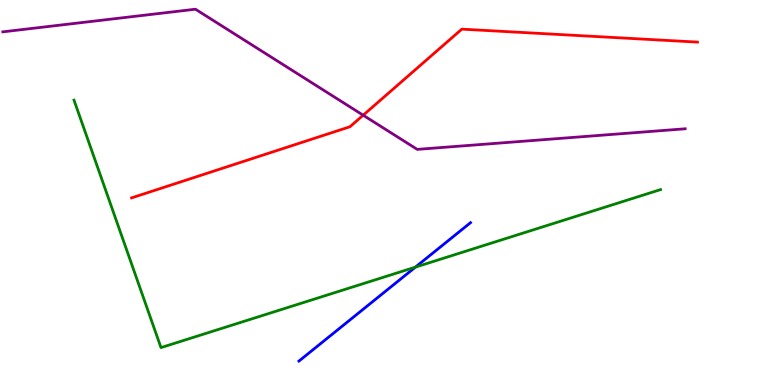[{'lines': ['blue', 'red'], 'intersections': []}, {'lines': ['green', 'red'], 'intersections': []}, {'lines': ['purple', 'red'], 'intersections': [{'x': 4.69, 'y': 7.01}]}, {'lines': ['blue', 'green'], 'intersections': [{'x': 5.36, 'y': 3.06}]}, {'lines': ['blue', 'purple'], 'intersections': []}, {'lines': ['green', 'purple'], 'intersections': []}]